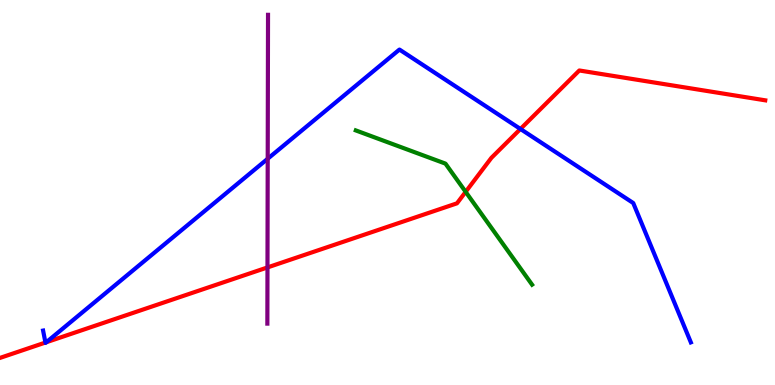[{'lines': ['blue', 'red'], 'intersections': [{'x': 0.586, 'y': 1.1}, {'x': 0.598, 'y': 1.11}, {'x': 6.72, 'y': 6.65}]}, {'lines': ['green', 'red'], 'intersections': [{'x': 6.01, 'y': 5.02}]}, {'lines': ['purple', 'red'], 'intersections': [{'x': 3.45, 'y': 3.05}]}, {'lines': ['blue', 'green'], 'intersections': []}, {'lines': ['blue', 'purple'], 'intersections': [{'x': 3.45, 'y': 5.88}]}, {'lines': ['green', 'purple'], 'intersections': []}]